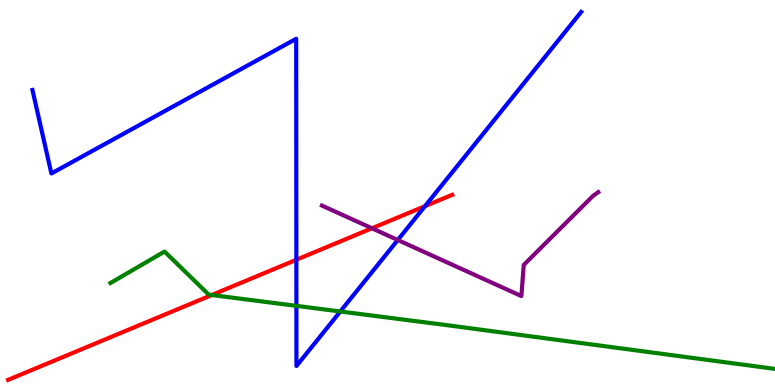[{'lines': ['blue', 'red'], 'intersections': [{'x': 3.82, 'y': 3.25}, {'x': 5.48, 'y': 4.65}]}, {'lines': ['green', 'red'], 'intersections': [{'x': 2.73, 'y': 2.34}]}, {'lines': ['purple', 'red'], 'intersections': [{'x': 4.8, 'y': 4.07}]}, {'lines': ['blue', 'green'], 'intersections': [{'x': 3.82, 'y': 2.06}, {'x': 4.39, 'y': 1.91}]}, {'lines': ['blue', 'purple'], 'intersections': [{'x': 5.13, 'y': 3.77}]}, {'lines': ['green', 'purple'], 'intersections': []}]